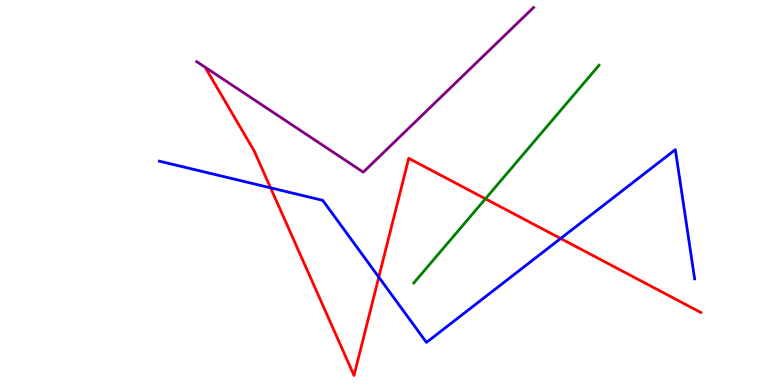[{'lines': ['blue', 'red'], 'intersections': [{'x': 3.49, 'y': 5.12}, {'x': 4.89, 'y': 2.8}, {'x': 7.23, 'y': 3.81}]}, {'lines': ['green', 'red'], 'intersections': [{'x': 6.26, 'y': 4.84}]}, {'lines': ['purple', 'red'], 'intersections': []}, {'lines': ['blue', 'green'], 'intersections': []}, {'lines': ['blue', 'purple'], 'intersections': []}, {'lines': ['green', 'purple'], 'intersections': []}]